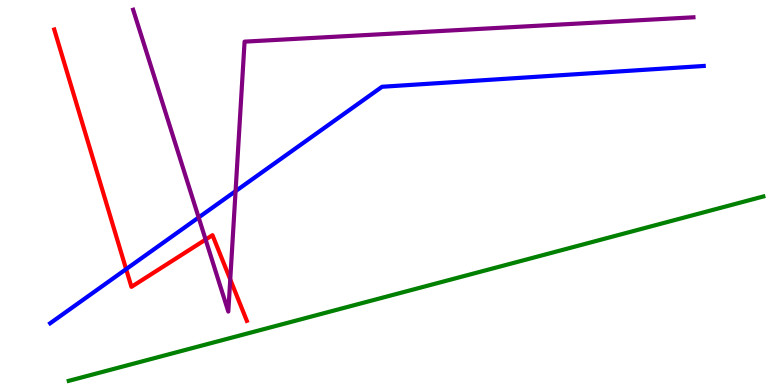[{'lines': ['blue', 'red'], 'intersections': [{'x': 1.63, 'y': 3.01}]}, {'lines': ['green', 'red'], 'intersections': []}, {'lines': ['purple', 'red'], 'intersections': [{'x': 2.65, 'y': 3.78}, {'x': 2.97, 'y': 2.74}]}, {'lines': ['blue', 'green'], 'intersections': []}, {'lines': ['blue', 'purple'], 'intersections': [{'x': 2.56, 'y': 4.35}, {'x': 3.04, 'y': 5.04}]}, {'lines': ['green', 'purple'], 'intersections': []}]